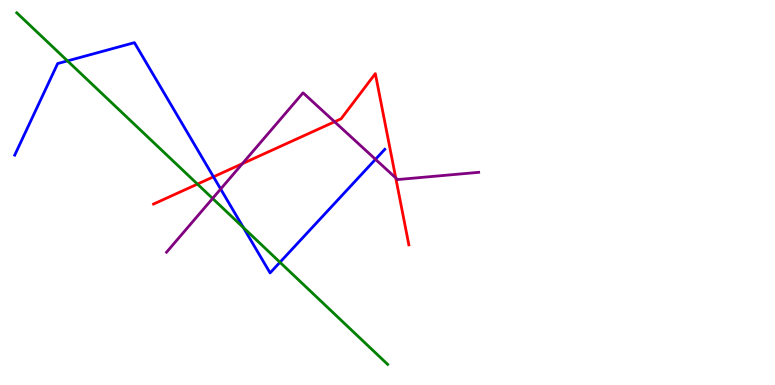[{'lines': ['blue', 'red'], 'intersections': [{'x': 2.75, 'y': 5.41}]}, {'lines': ['green', 'red'], 'intersections': [{'x': 2.55, 'y': 5.22}]}, {'lines': ['purple', 'red'], 'intersections': [{'x': 3.13, 'y': 5.75}, {'x': 4.32, 'y': 6.84}, {'x': 5.11, 'y': 5.38}]}, {'lines': ['blue', 'green'], 'intersections': [{'x': 0.871, 'y': 8.42}, {'x': 3.14, 'y': 4.09}, {'x': 3.61, 'y': 3.19}]}, {'lines': ['blue', 'purple'], 'intersections': [{'x': 2.85, 'y': 5.09}, {'x': 4.85, 'y': 5.86}]}, {'lines': ['green', 'purple'], 'intersections': [{'x': 2.74, 'y': 4.85}]}]